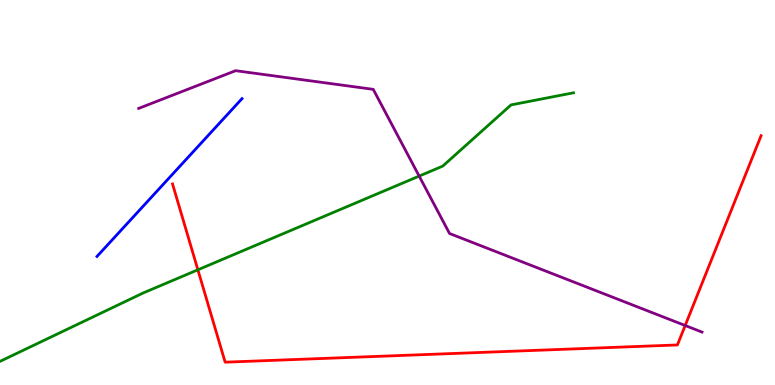[{'lines': ['blue', 'red'], 'intersections': []}, {'lines': ['green', 'red'], 'intersections': [{'x': 2.55, 'y': 2.99}]}, {'lines': ['purple', 'red'], 'intersections': [{'x': 8.84, 'y': 1.55}]}, {'lines': ['blue', 'green'], 'intersections': []}, {'lines': ['blue', 'purple'], 'intersections': []}, {'lines': ['green', 'purple'], 'intersections': [{'x': 5.41, 'y': 5.43}]}]